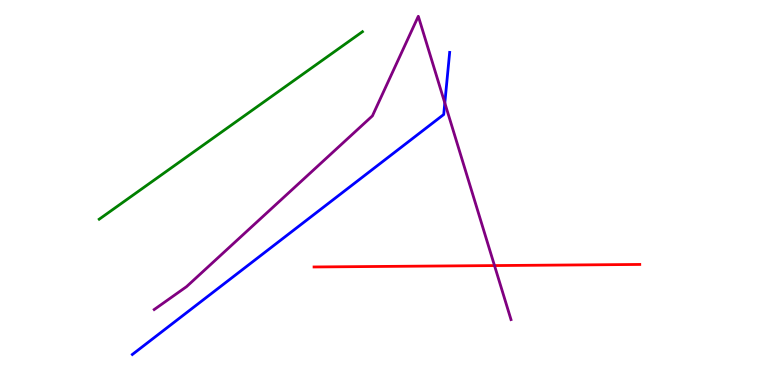[{'lines': ['blue', 'red'], 'intersections': []}, {'lines': ['green', 'red'], 'intersections': []}, {'lines': ['purple', 'red'], 'intersections': [{'x': 6.38, 'y': 3.1}]}, {'lines': ['blue', 'green'], 'intersections': []}, {'lines': ['blue', 'purple'], 'intersections': [{'x': 5.74, 'y': 7.32}]}, {'lines': ['green', 'purple'], 'intersections': []}]